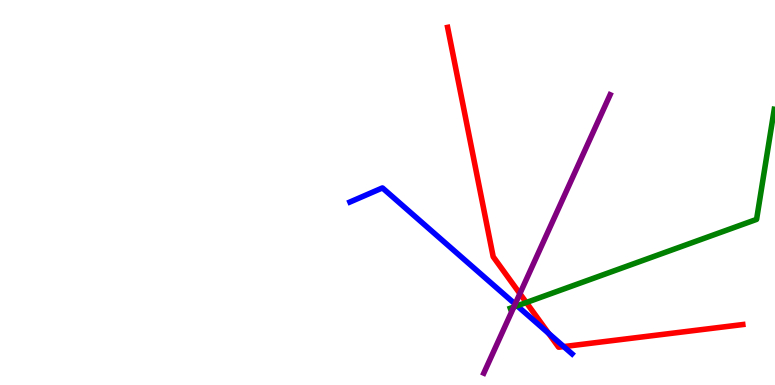[{'lines': ['blue', 'red'], 'intersections': [{'x': 7.08, 'y': 1.34}, {'x': 7.27, 'y': 0.998}]}, {'lines': ['green', 'red'], 'intersections': [{'x': 6.79, 'y': 2.14}]}, {'lines': ['purple', 'red'], 'intersections': [{'x': 6.71, 'y': 2.37}]}, {'lines': ['blue', 'green'], 'intersections': [{'x': 6.67, 'y': 2.06}]}, {'lines': ['blue', 'purple'], 'intersections': [{'x': 6.65, 'y': 2.1}]}, {'lines': ['green', 'purple'], 'intersections': [{'x': 6.63, 'y': 2.03}]}]